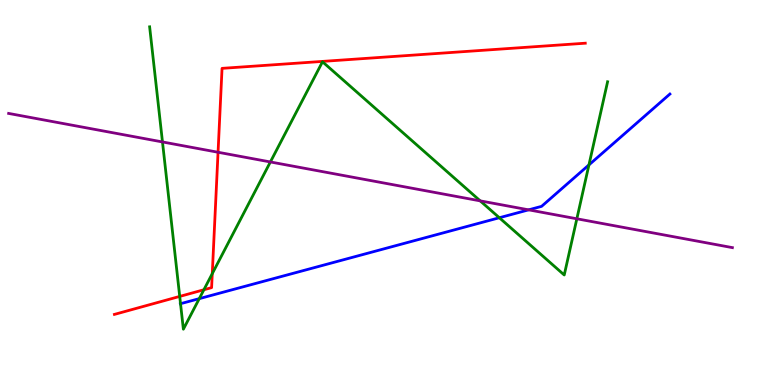[{'lines': ['blue', 'red'], 'intersections': []}, {'lines': ['green', 'red'], 'intersections': [{'x': 2.32, 'y': 2.3}, {'x': 2.63, 'y': 2.47}, {'x': 2.74, 'y': 2.89}]}, {'lines': ['purple', 'red'], 'intersections': [{'x': 2.81, 'y': 6.05}]}, {'lines': ['blue', 'green'], 'intersections': [{'x': 2.33, 'y': 2.11}, {'x': 2.57, 'y': 2.24}, {'x': 6.44, 'y': 4.34}, {'x': 7.6, 'y': 5.72}]}, {'lines': ['blue', 'purple'], 'intersections': [{'x': 6.82, 'y': 4.55}]}, {'lines': ['green', 'purple'], 'intersections': [{'x': 2.1, 'y': 6.31}, {'x': 3.49, 'y': 5.79}, {'x': 6.2, 'y': 4.78}, {'x': 7.44, 'y': 4.32}]}]